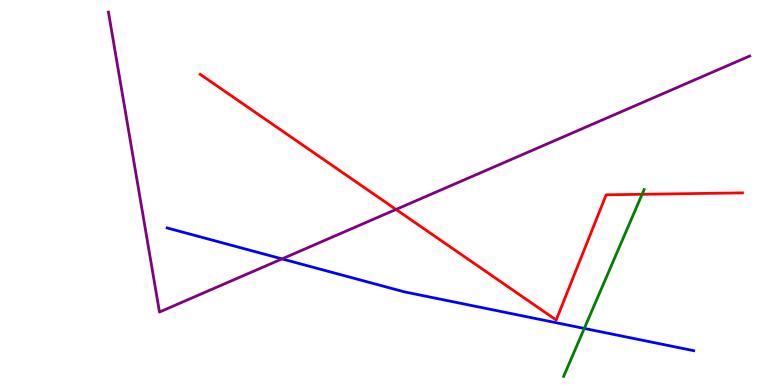[{'lines': ['blue', 'red'], 'intersections': []}, {'lines': ['green', 'red'], 'intersections': [{'x': 8.29, 'y': 4.95}]}, {'lines': ['purple', 'red'], 'intersections': [{'x': 5.11, 'y': 4.56}]}, {'lines': ['blue', 'green'], 'intersections': [{'x': 7.54, 'y': 1.47}]}, {'lines': ['blue', 'purple'], 'intersections': [{'x': 3.64, 'y': 3.28}]}, {'lines': ['green', 'purple'], 'intersections': []}]